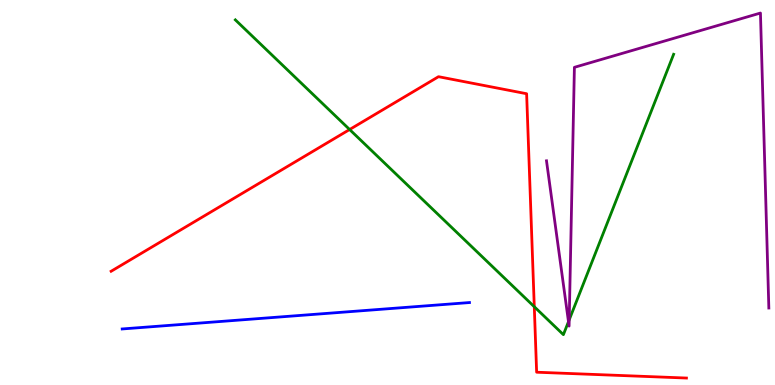[{'lines': ['blue', 'red'], 'intersections': []}, {'lines': ['green', 'red'], 'intersections': [{'x': 4.51, 'y': 6.64}, {'x': 6.89, 'y': 2.03}]}, {'lines': ['purple', 'red'], 'intersections': []}, {'lines': ['blue', 'green'], 'intersections': []}, {'lines': ['blue', 'purple'], 'intersections': []}, {'lines': ['green', 'purple'], 'intersections': [{'x': 7.34, 'y': 1.64}, {'x': 7.34, 'y': 1.69}]}]